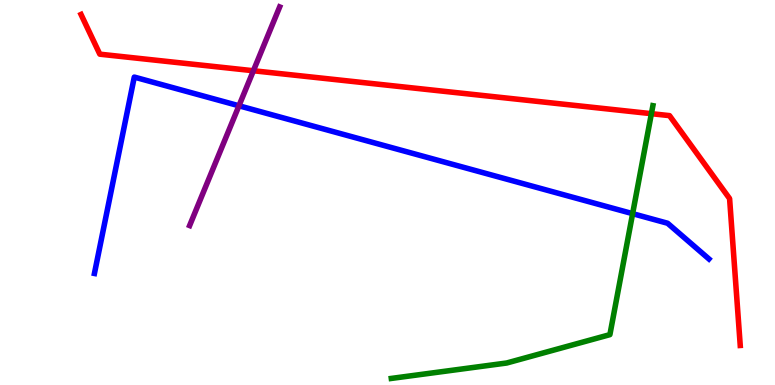[{'lines': ['blue', 'red'], 'intersections': []}, {'lines': ['green', 'red'], 'intersections': [{'x': 8.41, 'y': 7.05}]}, {'lines': ['purple', 'red'], 'intersections': [{'x': 3.27, 'y': 8.16}]}, {'lines': ['blue', 'green'], 'intersections': [{'x': 8.16, 'y': 4.45}]}, {'lines': ['blue', 'purple'], 'intersections': [{'x': 3.08, 'y': 7.25}]}, {'lines': ['green', 'purple'], 'intersections': []}]